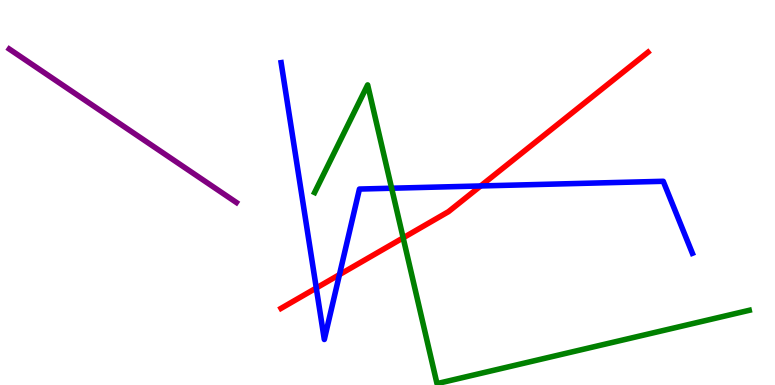[{'lines': ['blue', 'red'], 'intersections': [{'x': 4.08, 'y': 2.52}, {'x': 4.38, 'y': 2.87}, {'x': 6.2, 'y': 5.17}]}, {'lines': ['green', 'red'], 'intersections': [{'x': 5.2, 'y': 3.82}]}, {'lines': ['purple', 'red'], 'intersections': []}, {'lines': ['blue', 'green'], 'intersections': [{'x': 5.05, 'y': 5.11}]}, {'lines': ['blue', 'purple'], 'intersections': []}, {'lines': ['green', 'purple'], 'intersections': []}]